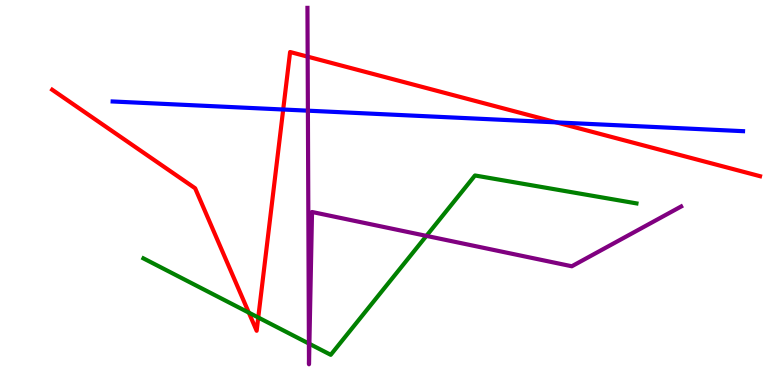[{'lines': ['blue', 'red'], 'intersections': [{'x': 3.65, 'y': 7.16}, {'x': 7.18, 'y': 6.82}]}, {'lines': ['green', 'red'], 'intersections': [{'x': 3.21, 'y': 1.88}, {'x': 3.33, 'y': 1.75}]}, {'lines': ['purple', 'red'], 'intersections': [{'x': 3.97, 'y': 8.53}]}, {'lines': ['blue', 'green'], 'intersections': []}, {'lines': ['blue', 'purple'], 'intersections': [{'x': 3.97, 'y': 7.13}]}, {'lines': ['green', 'purple'], 'intersections': [{'x': 3.99, 'y': 1.08}, {'x': 3.99, 'y': 1.07}, {'x': 5.5, 'y': 3.87}]}]